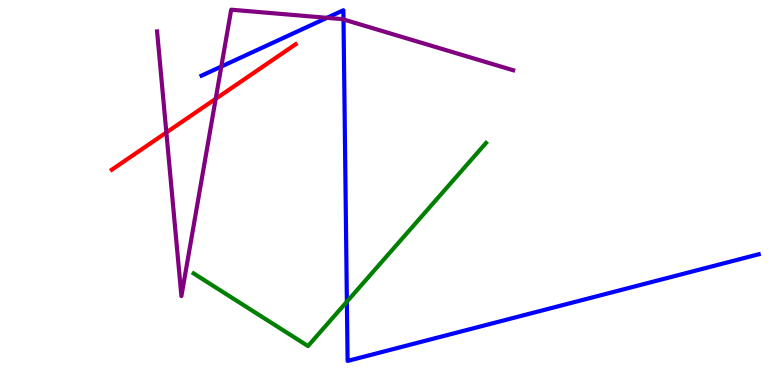[{'lines': ['blue', 'red'], 'intersections': []}, {'lines': ['green', 'red'], 'intersections': []}, {'lines': ['purple', 'red'], 'intersections': [{'x': 2.15, 'y': 6.56}, {'x': 2.78, 'y': 7.43}]}, {'lines': ['blue', 'green'], 'intersections': [{'x': 4.48, 'y': 2.16}]}, {'lines': ['blue', 'purple'], 'intersections': [{'x': 2.86, 'y': 8.27}, {'x': 4.22, 'y': 9.54}, {'x': 4.43, 'y': 9.49}]}, {'lines': ['green', 'purple'], 'intersections': []}]